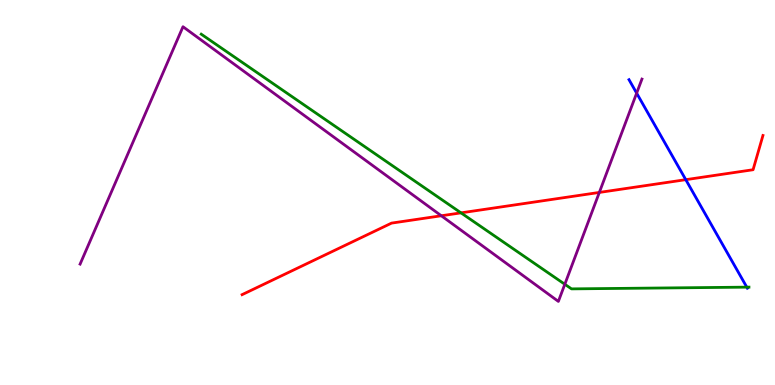[{'lines': ['blue', 'red'], 'intersections': [{'x': 8.85, 'y': 5.33}]}, {'lines': ['green', 'red'], 'intersections': [{'x': 5.95, 'y': 4.47}]}, {'lines': ['purple', 'red'], 'intersections': [{'x': 5.69, 'y': 4.4}, {'x': 7.73, 'y': 5.0}]}, {'lines': ['blue', 'green'], 'intersections': [{'x': 9.64, 'y': 2.54}]}, {'lines': ['blue', 'purple'], 'intersections': [{'x': 8.21, 'y': 7.58}]}, {'lines': ['green', 'purple'], 'intersections': [{'x': 7.29, 'y': 2.62}]}]